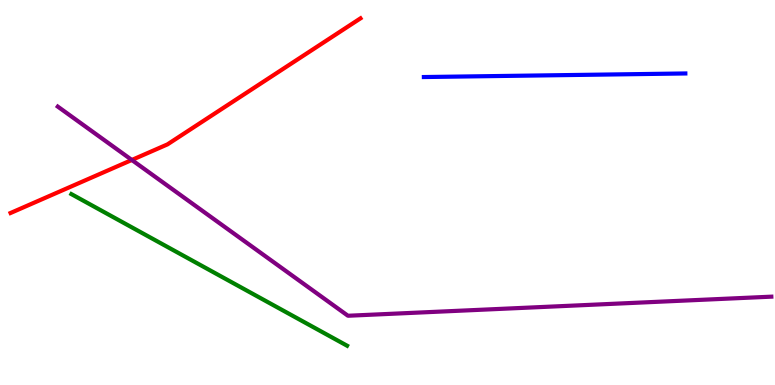[{'lines': ['blue', 'red'], 'intersections': []}, {'lines': ['green', 'red'], 'intersections': []}, {'lines': ['purple', 'red'], 'intersections': [{'x': 1.7, 'y': 5.84}]}, {'lines': ['blue', 'green'], 'intersections': []}, {'lines': ['blue', 'purple'], 'intersections': []}, {'lines': ['green', 'purple'], 'intersections': []}]